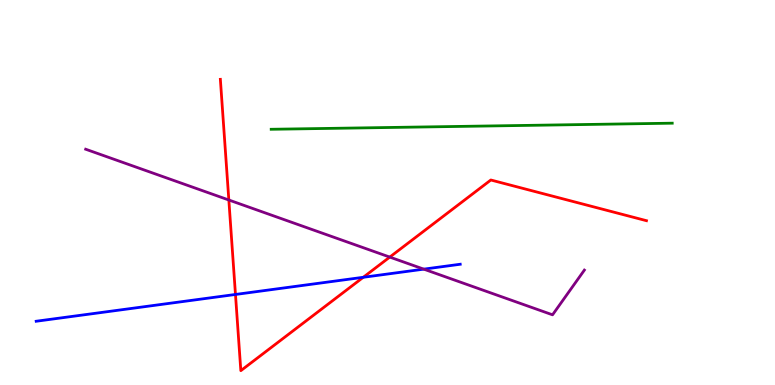[{'lines': ['blue', 'red'], 'intersections': [{'x': 3.04, 'y': 2.35}, {'x': 4.69, 'y': 2.8}]}, {'lines': ['green', 'red'], 'intersections': []}, {'lines': ['purple', 'red'], 'intersections': [{'x': 2.95, 'y': 4.81}, {'x': 5.03, 'y': 3.32}]}, {'lines': ['blue', 'green'], 'intersections': []}, {'lines': ['blue', 'purple'], 'intersections': [{'x': 5.47, 'y': 3.01}]}, {'lines': ['green', 'purple'], 'intersections': []}]